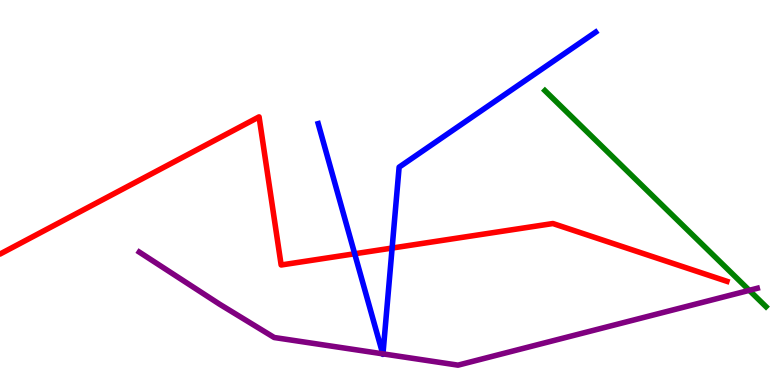[{'lines': ['blue', 'red'], 'intersections': [{'x': 4.58, 'y': 3.41}, {'x': 5.06, 'y': 3.56}]}, {'lines': ['green', 'red'], 'intersections': []}, {'lines': ['purple', 'red'], 'intersections': []}, {'lines': ['blue', 'green'], 'intersections': []}, {'lines': ['blue', 'purple'], 'intersections': [{'x': 4.94, 'y': 0.81}, {'x': 4.94, 'y': 0.809}]}, {'lines': ['green', 'purple'], 'intersections': [{'x': 9.67, 'y': 2.46}]}]